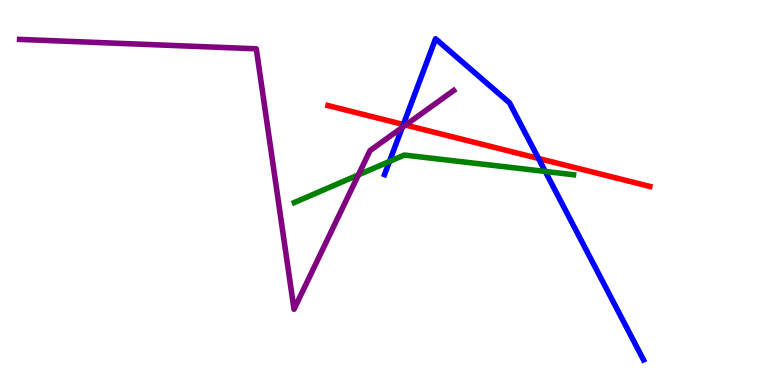[{'lines': ['blue', 'red'], 'intersections': [{'x': 5.2, 'y': 6.77}, {'x': 6.95, 'y': 5.88}]}, {'lines': ['green', 'red'], 'intersections': []}, {'lines': ['purple', 'red'], 'intersections': [{'x': 5.23, 'y': 6.75}]}, {'lines': ['blue', 'green'], 'intersections': [{'x': 5.03, 'y': 5.81}, {'x': 7.04, 'y': 5.55}]}, {'lines': ['blue', 'purple'], 'intersections': [{'x': 5.19, 'y': 6.69}]}, {'lines': ['green', 'purple'], 'intersections': [{'x': 4.62, 'y': 5.46}]}]